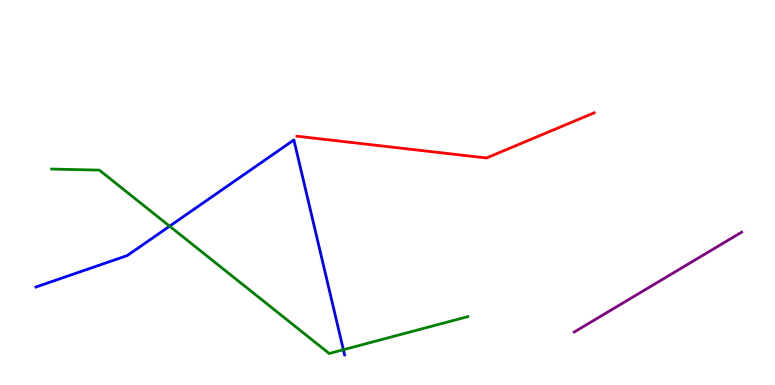[{'lines': ['blue', 'red'], 'intersections': []}, {'lines': ['green', 'red'], 'intersections': []}, {'lines': ['purple', 'red'], 'intersections': []}, {'lines': ['blue', 'green'], 'intersections': [{'x': 2.19, 'y': 4.13}, {'x': 4.43, 'y': 0.916}]}, {'lines': ['blue', 'purple'], 'intersections': []}, {'lines': ['green', 'purple'], 'intersections': []}]